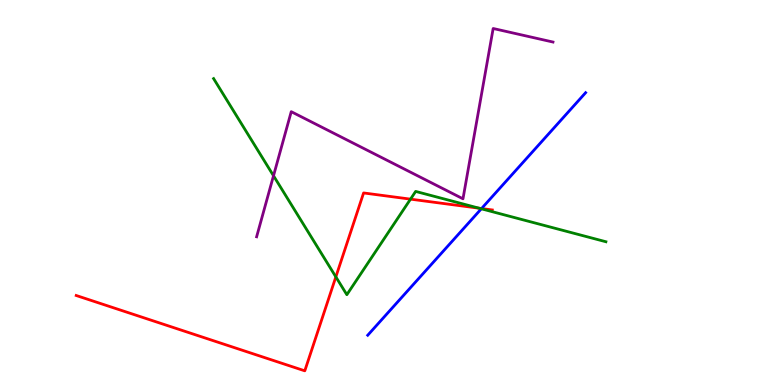[{'lines': ['blue', 'red'], 'intersections': [{'x': 6.21, 'y': 4.58}]}, {'lines': ['green', 'red'], 'intersections': [{'x': 4.33, 'y': 2.81}, {'x': 5.3, 'y': 4.83}, {'x': 6.18, 'y': 4.59}]}, {'lines': ['purple', 'red'], 'intersections': []}, {'lines': ['blue', 'green'], 'intersections': [{'x': 6.21, 'y': 4.58}]}, {'lines': ['blue', 'purple'], 'intersections': []}, {'lines': ['green', 'purple'], 'intersections': [{'x': 3.53, 'y': 5.43}]}]